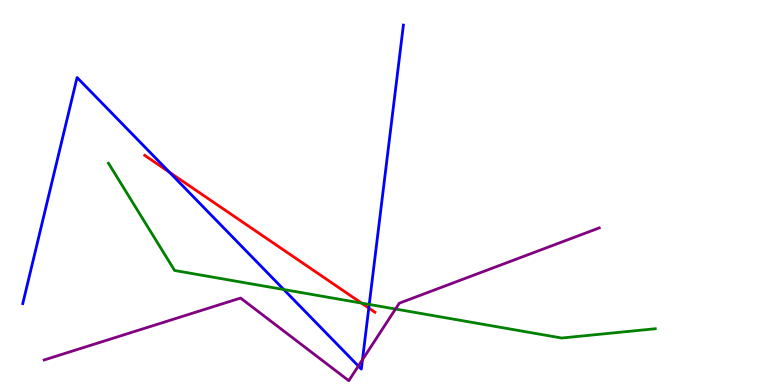[{'lines': ['blue', 'red'], 'intersections': [{'x': 2.19, 'y': 5.53}, {'x': 4.76, 'y': 2.0}]}, {'lines': ['green', 'red'], 'intersections': [{'x': 4.67, 'y': 2.13}]}, {'lines': ['purple', 'red'], 'intersections': []}, {'lines': ['blue', 'green'], 'intersections': [{'x': 3.66, 'y': 2.48}, {'x': 4.76, 'y': 2.09}]}, {'lines': ['blue', 'purple'], 'intersections': [{'x': 4.62, 'y': 0.493}, {'x': 4.68, 'y': 0.657}]}, {'lines': ['green', 'purple'], 'intersections': [{'x': 5.1, 'y': 1.97}]}]